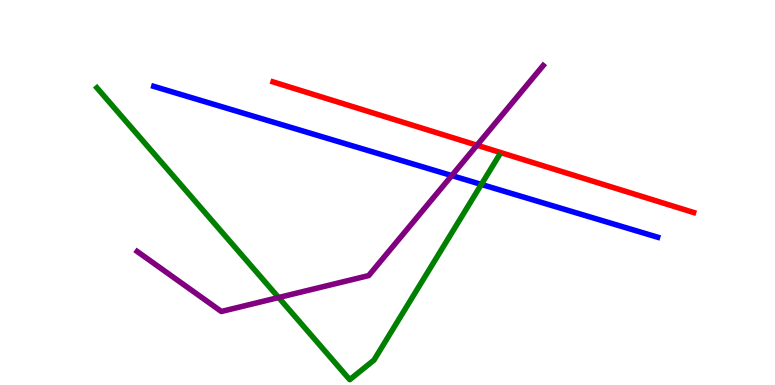[{'lines': ['blue', 'red'], 'intersections': []}, {'lines': ['green', 'red'], 'intersections': []}, {'lines': ['purple', 'red'], 'intersections': [{'x': 6.15, 'y': 6.23}]}, {'lines': ['blue', 'green'], 'intersections': [{'x': 6.21, 'y': 5.21}]}, {'lines': ['blue', 'purple'], 'intersections': [{'x': 5.83, 'y': 5.44}]}, {'lines': ['green', 'purple'], 'intersections': [{'x': 3.59, 'y': 2.27}]}]